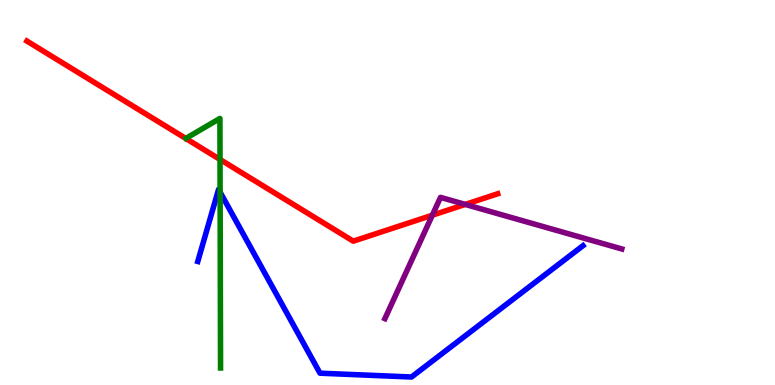[{'lines': ['blue', 'red'], 'intersections': []}, {'lines': ['green', 'red'], 'intersections': [{'x': 2.84, 'y': 5.86}]}, {'lines': ['purple', 'red'], 'intersections': [{'x': 5.58, 'y': 4.41}, {'x': 6.0, 'y': 4.69}]}, {'lines': ['blue', 'green'], 'intersections': [{'x': 2.84, 'y': 5.01}]}, {'lines': ['blue', 'purple'], 'intersections': []}, {'lines': ['green', 'purple'], 'intersections': []}]